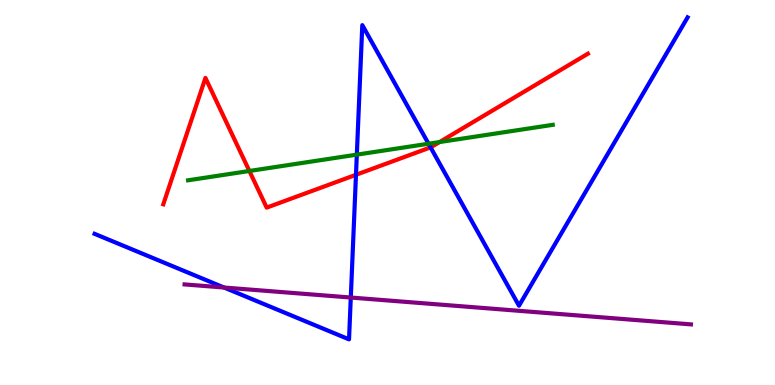[{'lines': ['blue', 'red'], 'intersections': [{'x': 4.59, 'y': 5.46}, {'x': 5.56, 'y': 6.17}]}, {'lines': ['green', 'red'], 'intersections': [{'x': 3.22, 'y': 5.56}, {'x': 5.67, 'y': 6.31}]}, {'lines': ['purple', 'red'], 'intersections': []}, {'lines': ['blue', 'green'], 'intersections': [{'x': 4.6, 'y': 5.98}, {'x': 5.53, 'y': 6.27}]}, {'lines': ['blue', 'purple'], 'intersections': [{'x': 2.89, 'y': 2.53}, {'x': 4.53, 'y': 2.27}]}, {'lines': ['green', 'purple'], 'intersections': []}]